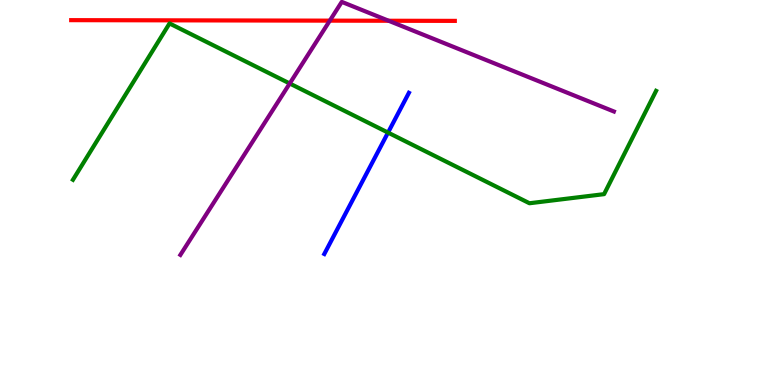[{'lines': ['blue', 'red'], 'intersections': []}, {'lines': ['green', 'red'], 'intersections': []}, {'lines': ['purple', 'red'], 'intersections': [{'x': 4.26, 'y': 9.46}, {'x': 5.01, 'y': 9.46}]}, {'lines': ['blue', 'green'], 'intersections': [{'x': 5.01, 'y': 6.56}]}, {'lines': ['blue', 'purple'], 'intersections': []}, {'lines': ['green', 'purple'], 'intersections': [{'x': 3.74, 'y': 7.83}]}]